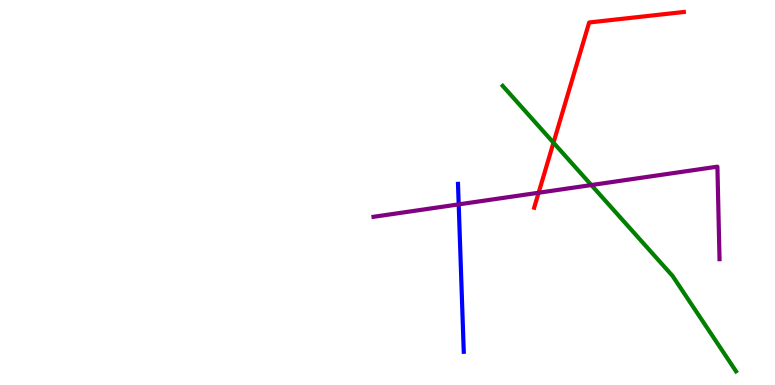[{'lines': ['blue', 'red'], 'intersections': []}, {'lines': ['green', 'red'], 'intersections': [{'x': 7.14, 'y': 6.29}]}, {'lines': ['purple', 'red'], 'intersections': [{'x': 6.95, 'y': 4.99}]}, {'lines': ['blue', 'green'], 'intersections': []}, {'lines': ['blue', 'purple'], 'intersections': [{'x': 5.92, 'y': 4.69}]}, {'lines': ['green', 'purple'], 'intersections': [{'x': 7.63, 'y': 5.19}]}]